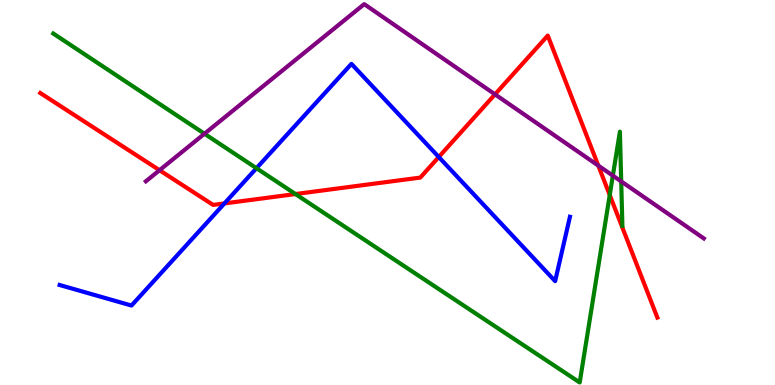[{'lines': ['blue', 'red'], 'intersections': [{'x': 2.9, 'y': 4.72}, {'x': 5.66, 'y': 5.92}]}, {'lines': ['green', 'red'], 'intersections': [{'x': 3.81, 'y': 4.96}, {'x': 7.87, 'y': 4.93}]}, {'lines': ['purple', 'red'], 'intersections': [{'x': 2.06, 'y': 5.58}, {'x': 6.39, 'y': 7.55}, {'x': 7.72, 'y': 5.7}]}, {'lines': ['blue', 'green'], 'intersections': [{'x': 3.31, 'y': 5.63}]}, {'lines': ['blue', 'purple'], 'intersections': []}, {'lines': ['green', 'purple'], 'intersections': [{'x': 2.64, 'y': 6.53}, {'x': 7.91, 'y': 5.44}, {'x': 8.02, 'y': 5.29}]}]